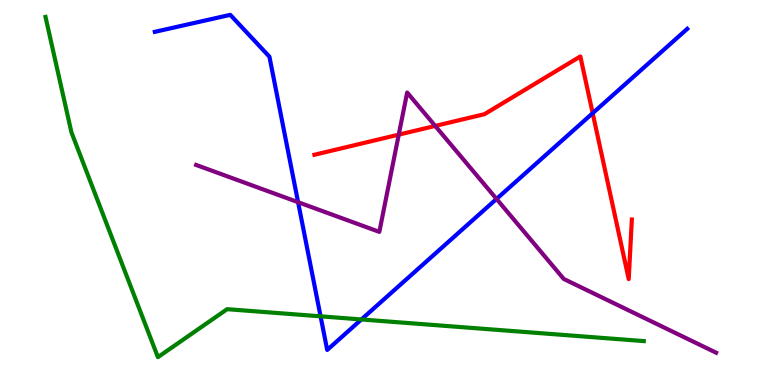[{'lines': ['blue', 'red'], 'intersections': [{'x': 7.65, 'y': 7.06}]}, {'lines': ['green', 'red'], 'intersections': []}, {'lines': ['purple', 'red'], 'intersections': [{'x': 5.15, 'y': 6.5}, {'x': 5.62, 'y': 6.73}]}, {'lines': ['blue', 'green'], 'intersections': [{'x': 4.14, 'y': 1.78}, {'x': 4.66, 'y': 1.7}]}, {'lines': ['blue', 'purple'], 'intersections': [{'x': 3.85, 'y': 4.75}, {'x': 6.41, 'y': 4.83}]}, {'lines': ['green', 'purple'], 'intersections': []}]